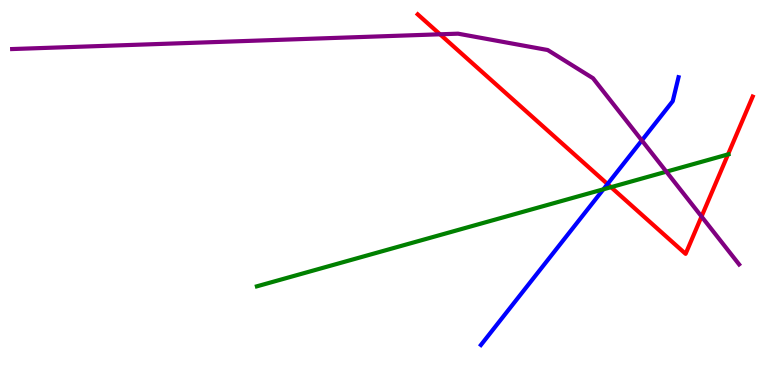[{'lines': ['blue', 'red'], 'intersections': [{'x': 7.84, 'y': 5.22}]}, {'lines': ['green', 'red'], 'intersections': [{'x': 7.88, 'y': 5.14}, {'x': 9.39, 'y': 5.99}]}, {'lines': ['purple', 'red'], 'intersections': [{'x': 5.68, 'y': 9.11}, {'x': 9.05, 'y': 4.38}]}, {'lines': ['blue', 'green'], 'intersections': [{'x': 7.79, 'y': 5.08}]}, {'lines': ['blue', 'purple'], 'intersections': [{'x': 8.28, 'y': 6.35}]}, {'lines': ['green', 'purple'], 'intersections': [{'x': 8.6, 'y': 5.54}]}]